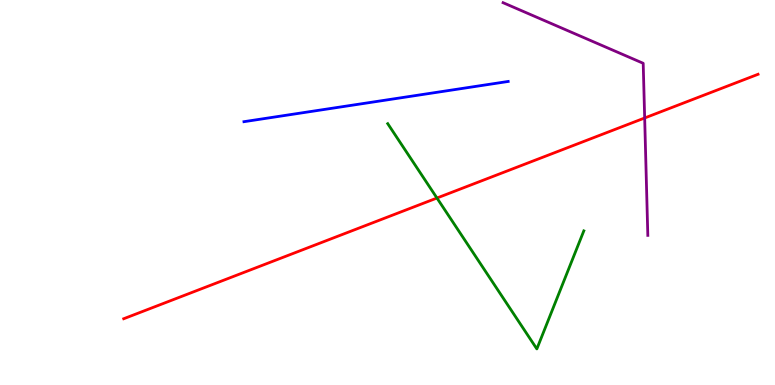[{'lines': ['blue', 'red'], 'intersections': []}, {'lines': ['green', 'red'], 'intersections': [{'x': 5.64, 'y': 4.86}]}, {'lines': ['purple', 'red'], 'intersections': [{'x': 8.32, 'y': 6.94}]}, {'lines': ['blue', 'green'], 'intersections': []}, {'lines': ['blue', 'purple'], 'intersections': []}, {'lines': ['green', 'purple'], 'intersections': []}]